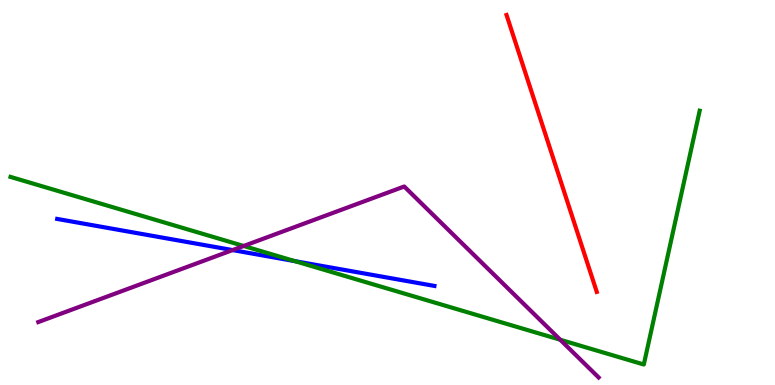[{'lines': ['blue', 'red'], 'intersections': []}, {'lines': ['green', 'red'], 'intersections': []}, {'lines': ['purple', 'red'], 'intersections': []}, {'lines': ['blue', 'green'], 'intersections': [{'x': 3.81, 'y': 3.22}]}, {'lines': ['blue', 'purple'], 'intersections': [{'x': 3.0, 'y': 3.5}]}, {'lines': ['green', 'purple'], 'intersections': [{'x': 3.14, 'y': 3.61}, {'x': 7.23, 'y': 1.18}]}]